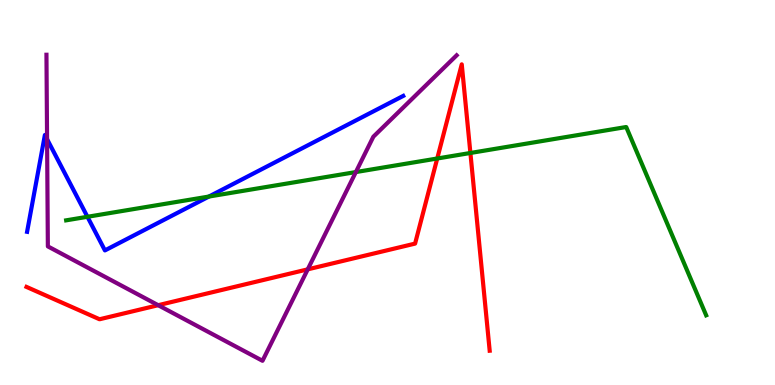[{'lines': ['blue', 'red'], 'intersections': []}, {'lines': ['green', 'red'], 'intersections': [{'x': 5.64, 'y': 5.88}, {'x': 6.07, 'y': 6.03}]}, {'lines': ['purple', 'red'], 'intersections': [{'x': 2.04, 'y': 2.07}, {'x': 3.97, 'y': 3.0}]}, {'lines': ['blue', 'green'], 'intersections': [{'x': 1.13, 'y': 4.37}, {'x': 2.7, 'y': 4.89}]}, {'lines': ['blue', 'purple'], 'intersections': [{'x': 0.607, 'y': 6.39}]}, {'lines': ['green', 'purple'], 'intersections': [{'x': 4.59, 'y': 5.53}]}]